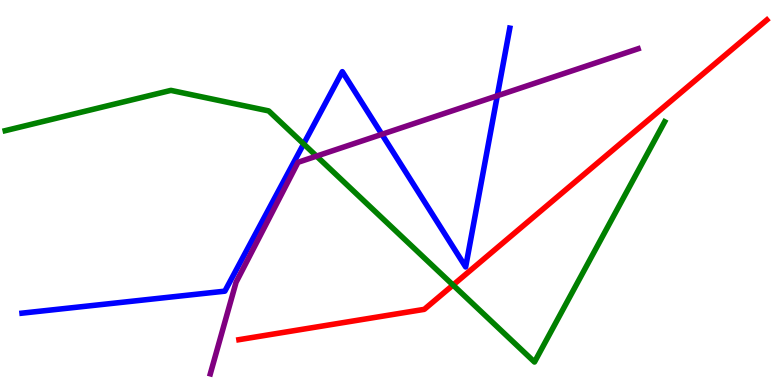[{'lines': ['blue', 'red'], 'intersections': []}, {'lines': ['green', 'red'], 'intersections': [{'x': 5.85, 'y': 2.6}]}, {'lines': ['purple', 'red'], 'intersections': []}, {'lines': ['blue', 'green'], 'intersections': [{'x': 3.92, 'y': 6.26}]}, {'lines': ['blue', 'purple'], 'intersections': [{'x': 4.93, 'y': 6.51}, {'x': 6.42, 'y': 7.51}]}, {'lines': ['green', 'purple'], 'intersections': [{'x': 4.08, 'y': 5.94}]}]